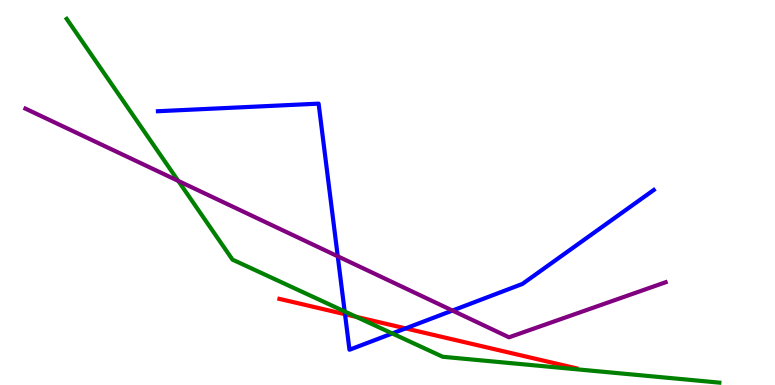[{'lines': ['blue', 'red'], 'intersections': [{'x': 4.45, 'y': 1.84}, {'x': 5.23, 'y': 1.47}]}, {'lines': ['green', 'red'], 'intersections': [{'x': 4.6, 'y': 1.77}]}, {'lines': ['purple', 'red'], 'intersections': []}, {'lines': ['blue', 'green'], 'intersections': [{'x': 4.45, 'y': 1.91}, {'x': 5.06, 'y': 1.34}]}, {'lines': ['blue', 'purple'], 'intersections': [{'x': 4.36, 'y': 3.34}, {'x': 5.84, 'y': 1.93}]}, {'lines': ['green', 'purple'], 'intersections': [{'x': 2.3, 'y': 5.3}]}]